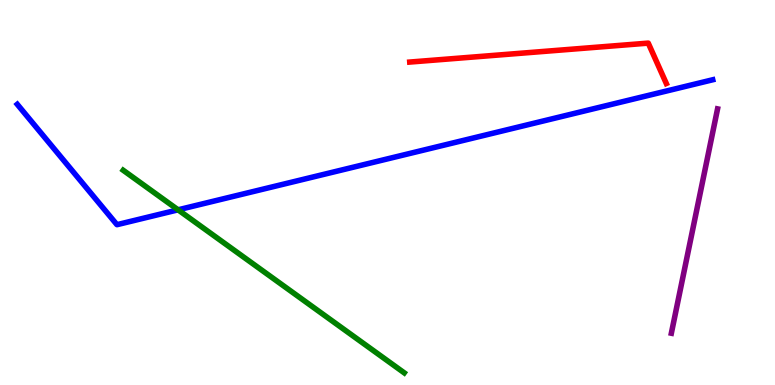[{'lines': ['blue', 'red'], 'intersections': []}, {'lines': ['green', 'red'], 'intersections': []}, {'lines': ['purple', 'red'], 'intersections': []}, {'lines': ['blue', 'green'], 'intersections': [{'x': 2.3, 'y': 4.55}]}, {'lines': ['blue', 'purple'], 'intersections': []}, {'lines': ['green', 'purple'], 'intersections': []}]